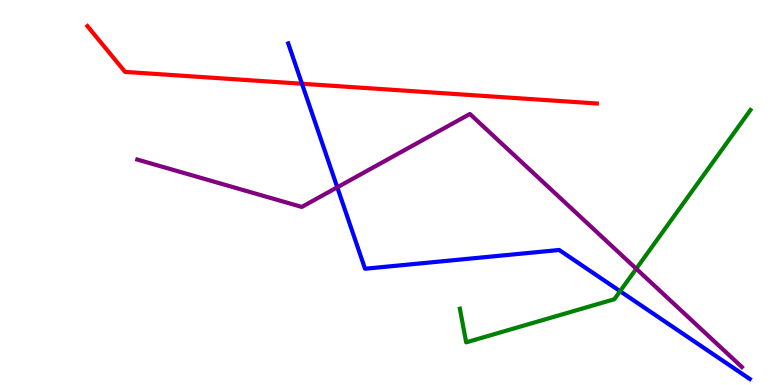[{'lines': ['blue', 'red'], 'intersections': [{'x': 3.9, 'y': 7.82}]}, {'lines': ['green', 'red'], 'intersections': []}, {'lines': ['purple', 'red'], 'intersections': []}, {'lines': ['blue', 'green'], 'intersections': [{'x': 8.0, 'y': 2.44}]}, {'lines': ['blue', 'purple'], 'intersections': [{'x': 4.35, 'y': 5.14}]}, {'lines': ['green', 'purple'], 'intersections': [{'x': 8.21, 'y': 3.02}]}]